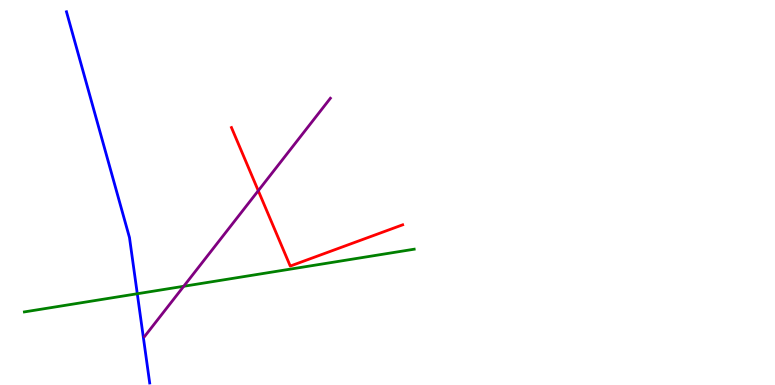[{'lines': ['blue', 'red'], 'intersections': []}, {'lines': ['green', 'red'], 'intersections': []}, {'lines': ['purple', 'red'], 'intersections': [{'x': 3.33, 'y': 5.05}]}, {'lines': ['blue', 'green'], 'intersections': [{'x': 1.77, 'y': 2.37}]}, {'lines': ['blue', 'purple'], 'intersections': []}, {'lines': ['green', 'purple'], 'intersections': [{'x': 2.37, 'y': 2.56}]}]